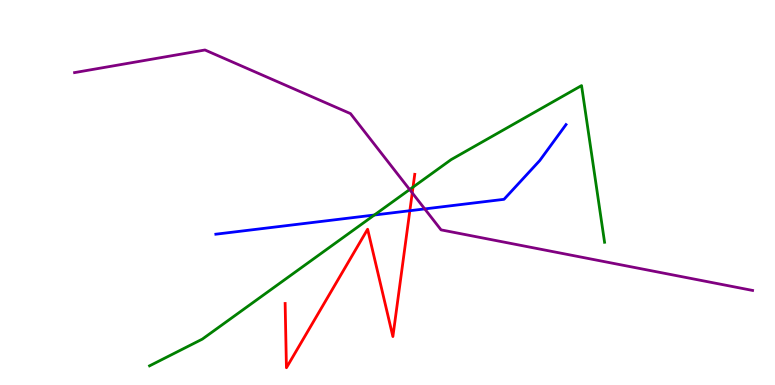[{'lines': ['blue', 'red'], 'intersections': [{'x': 5.29, 'y': 4.53}]}, {'lines': ['green', 'red'], 'intersections': [{'x': 5.33, 'y': 5.14}]}, {'lines': ['purple', 'red'], 'intersections': [{'x': 5.32, 'y': 4.99}]}, {'lines': ['blue', 'green'], 'intersections': [{'x': 4.83, 'y': 4.42}]}, {'lines': ['blue', 'purple'], 'intersections': [{'x': 5.48, 'y': 4.57}]}, {'lines': ['green', 'purple'], 'intersections': [{'x': 5.29, 'y': 5.08}]}]